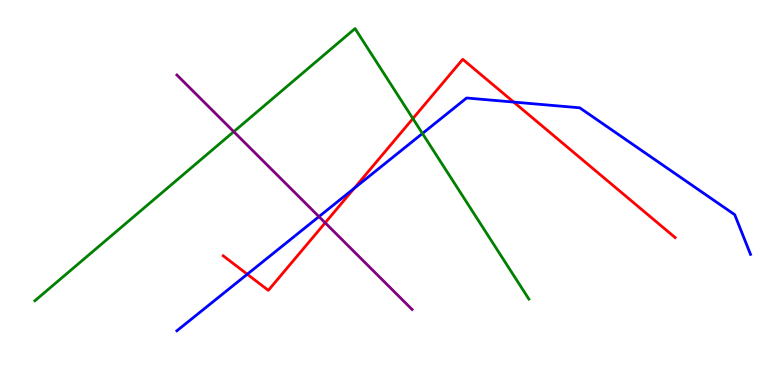[{'lines': ['blue', 'red'], 'intersections': [{'x': 3.19, 'y': 2.88}, {'x': 4.57, 'y': 5.11}, {'x': 6.63, 'y': 7.35}]}, {'lines': ['green', 'red'], 'intersections': [{'x': 5.33, 'y': 6.92}]}, {'lines': ['purple', 'red'], 'intersections': [{'x': 4.2, 'y': 4.21}]}, {'lines': ['blue', 'green'], 'intersections': [{'x': 5.45, 'y': 6.53}]}, {'lines': ['blue', 'purple'], 'intersections': [{'x': 4.12, 'y': 4.37}]}, {'lines': ['green', 'purple'], 'intersections': [{'x': 3.02, 'y': 6.58}]}]